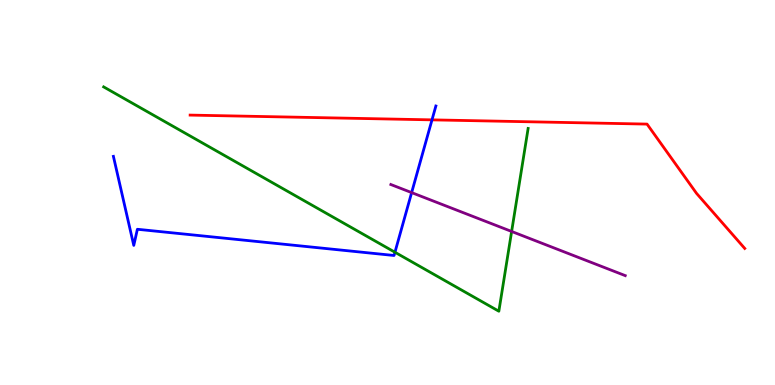[{'lines': ['blue', 'red'], 'intersections': [{'x': 5.57, 'y': 6.89}]}, {'lines': ['green', 'red'], 'intersections': []}, {'lines': ['purple', 'red'], 'intersections': []}, {'lines': ['blue', 'green'], 'intersections': [{'x': 5.1, 'y': 3.45}]}, {'lines': ['blue', 'purple'], 'intersections': [{'x': 5.31, 'y': 5.0}]}, {'lines': ['green', 'purple'], 'intersections': [{'x': 6.6, 'y': 3.99}]}]